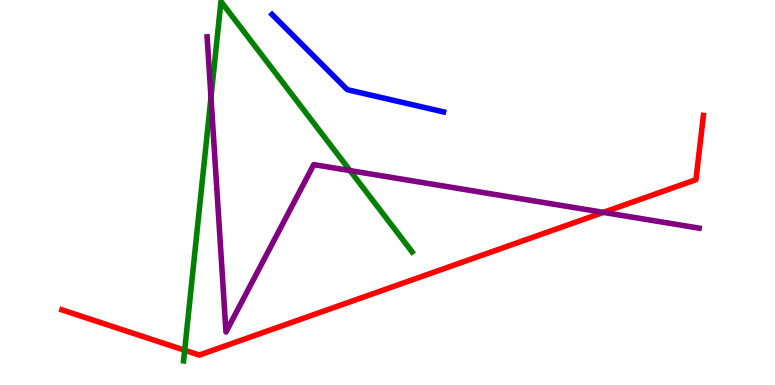[{'lines': ['blue', 'red'], 'intersections': []}, {'lines': ['green', 'red'], 'intersections': [{'x': 2.38, 'y': 0.903}]}, {'lines': ['purple', 'red'], 'intersections': [{'x': 7.79, 'y': 4.48}]}, {'lines': ['blue', 'green'], 'intersections': []}, {'lines': ['blue', 'purple'], 'intersections': []}, {'lines': ['green', 'purple'], 'intersections': [{'x': 2.72, 'y': 7.47}, {'x': 4.52, 'y': 5.57}]}]